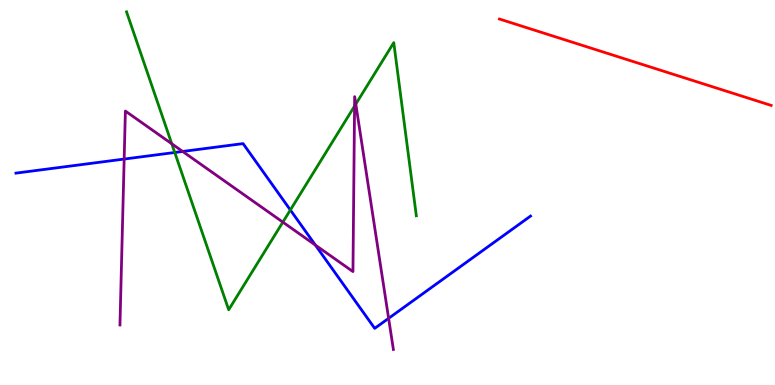[{'lines': ['blue', 'red'], 'intersections': []}, {'lines': ['green', 'red'], 'intersections': []}, {'lines': ['purple', 'red'], 'intersections': []}, {'lines': ['blue', 'green'], 'intersections': [{'x': 2.25, 'y': 6.04}, {'x': 3.75, 'y': 4.55}]}, {'lines': ['blue', 'purple'], 'intersections': [{'x': 1.6, 'y': 5.87}, {'x': 2.36, 'y': 6.07}, {'x': 4.07, 'y': 3.63}, {'x': 5.01, 'y': 1.73}]}, {'lines': ['green', 'purple'], 'intersections': [{'x': 2.22, 'y': 6.27}, {'x': 3.65, 'y': 4.23}, {'x': 4.57, 'y': 7.24}, {'x': 4.59, 'y': 7.3}]}]